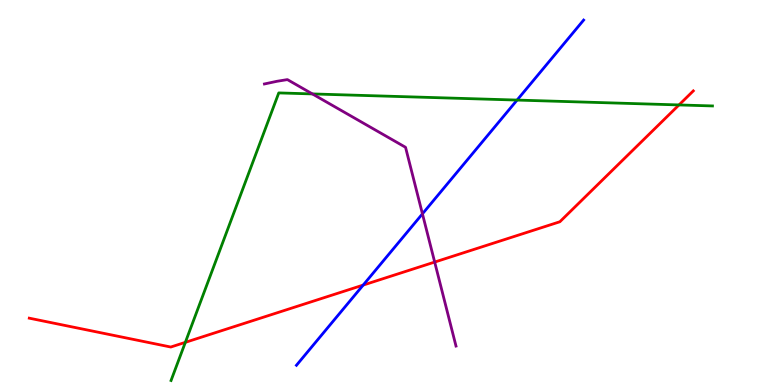[{'lines': ['blue', 'red'], 'intersections': [{'x': 4.69, 'y': 2.59}]}, {'lines': ['green', 'red'], 'intersections': [{'x': 2.39, 'y': 1.11}, {'x': 8.76, 'y': 7.27}]}, {'lines': ['purple', 'red'], 'intersections': [{'x': 5.61, 'y': 3.19}]}, {'lines': ['blue', 'green'], 'intersections': [{'x': 6.67, 'y': 7.4}]}, {'lines': ['blue', 'purple'], 'intersections': [{'x': 5.45, 'y': 4.45}]}, {'lines': ['green', 'purple'], 'intersections': [{'x': 4.03, 'y': 7.56}]}]